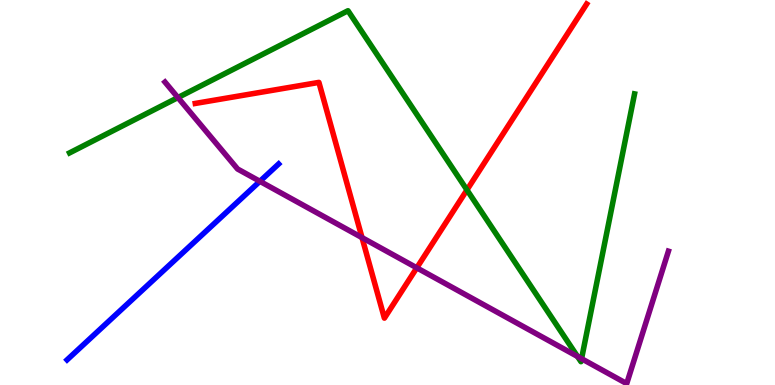[{'lines': ['blue', 'red'], 'intersections': []}, {'lines': ['green', 'red'], 'intersections': [{'x': 6.03, 'y': 5.07}]}, {'lines': ['purple', 'red'], 'intersections': [{'x': 4.67, 'y': 3.83}, {'x': 5.38, 'y': 3.04}]}, {'lines': ['blue', 'green'], 'intersections': []}, {'lines': ['blue', 'purple'], 'intersections': [{'x': 3.35, 'y': 5.29}]}, {'lines': ['green', 'purple'], 'intersections': [{'x': 2.3, 'y': 7.47}, {'x': 7.45, 'y': 0.741}, {'x': 7.5, 'y': 0.683}]}]